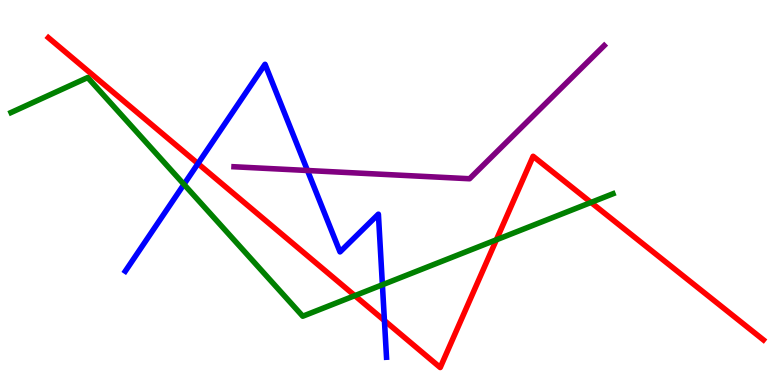[{'lines': ['blue', 'red'], 'intersections': [{'x': 2.55, 'y': 5.75}, {'x': 4.96, 'y': 1.67}]}, {'lines': ['green', 'red'], 'intersections': [{'x': 4.58, 'y': 2.32}, {'x': 6.41, 'y': 3.77}, {'x': 7.63, 'y': 4.74}]}, {'lines': ['purple', 'red'], 'intersections': []}, {'lines': ['blue', 'green'], 'intersections': [{'x': 2.37, 'y': 5.21}, {'x': 4.93, 'y': 2.6}]}, {'lines': ['blue', 'purple'], 'intersections': [{'x': 3.97, 'y': 5.57}]}, {'lines': ['green', 'purple'], 'intersections': []}]